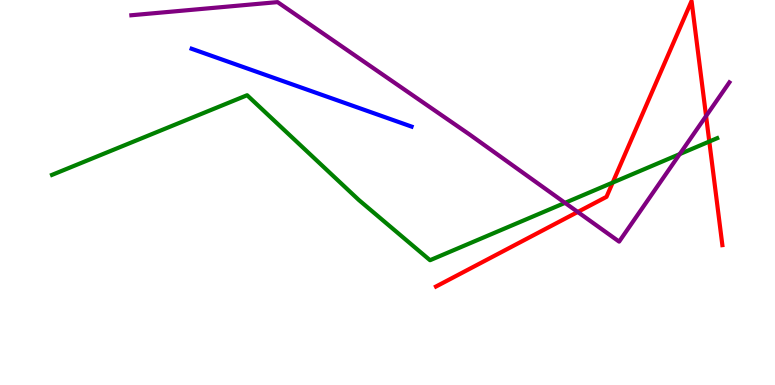[{'lines': ['blue', 'red'], 'intersections': []}, {'lines': ['green', 'red'], 'intersections': [{'x': 7.91, 'y': 5.26}, {'x': 9.15, 'y': 6.32}]}, {'lines': ['purple', 'red'], 'intersections': [{'x': 7.45, 'y': 4.49}, {'x': 9.11, 'y': 6.99}]}, {'lines': ['blue', 'green'], 'intersections': []}, {'lines': ['blue', 'purple'], 'intersections': []}, {'lines': ['green', 'purple'], 'intersections': [{'x': 7.29, 'y': 4.73}, {'x': 8.77, 'y': 6.0}]}]